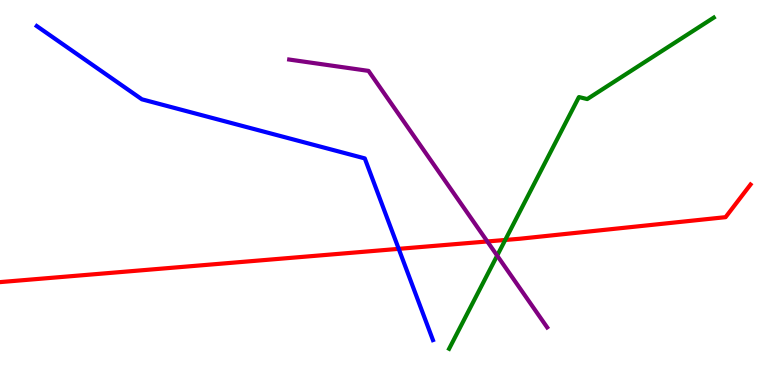[{'lines': ['blue', 'red'], 'intersections': [{'x': 5.14, 'y': 3.54}]}, {'lines': ['green', 'red'], 'intersections': [{'x': 6.52, 'y': 3.77}]}, {'lines': ['purple', 'red'], 'intersections': [{'x': 6.29, 'y': 3.73}]}, {'lines': ['blue', 'green'], 'intersections': []}, {'lines': ['blue', 'purple'], 'intersections': []}, {'lines': ['green', 'purple'], 'intersections': [{'x': 6.41, 'y': 3.36}]}]